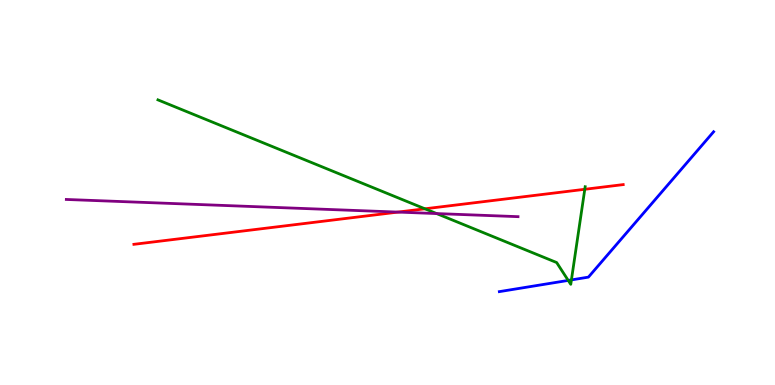[{'lines': ['blue', 'red'], 'intersections': []}, {'lines': ['green', 'red'], 'intersections': [{'x': 5.48, 'y': 4.58}, {'x': 7.55, 'y': 5.08}]}, {'lines': ['purple', 'red'], 'intersections': [{'x': 5.14, 'y': 4.49}]}, {'lines': ['blue', 'green'], 'intersections': [{'x': 7.33, 'y': 2.72}, {'x': 7.37, 'y': 2.73}]}, {'lines': ['blue', 'purple'], 'intersections': []}, {'lines': ['green', 'purple'], 'intersections': [{'x': 5.63, 'y': 4.45}]}]